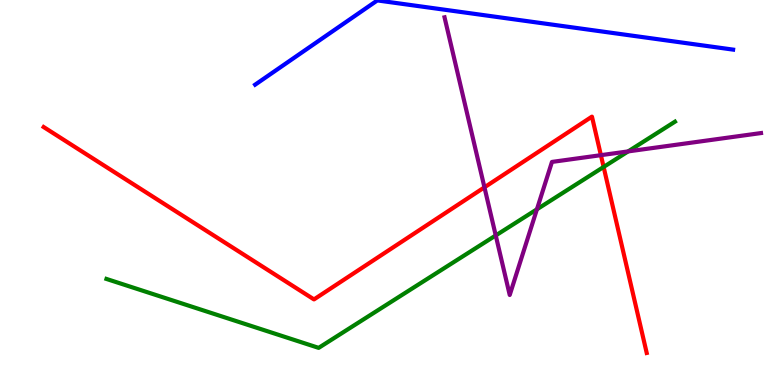[{'lines': ['blue', 'red'], 'intersections': []}, {'lines': ['green', 'red'], 'intersections': [{'x': 7.79, 'y': 5.66}]}, {'lines': ['purple', 'red'], 'intersections': [{'x': 6.25, 'y': 5.13}, {'x': 7.75, 'y': 5.97}]}, {'lines': ['blue', 'green'], 'intersections': []}, {'lines': ['blue', 'purple'], 'intersections': []}, {'lines': ['green', 'purple'], 'intersections': [{'x': 6.4, 'y': 3.88}, {'x': 6.93, 'y': 4.56}, {'x': 8.11, 'y': 6.07}]}]